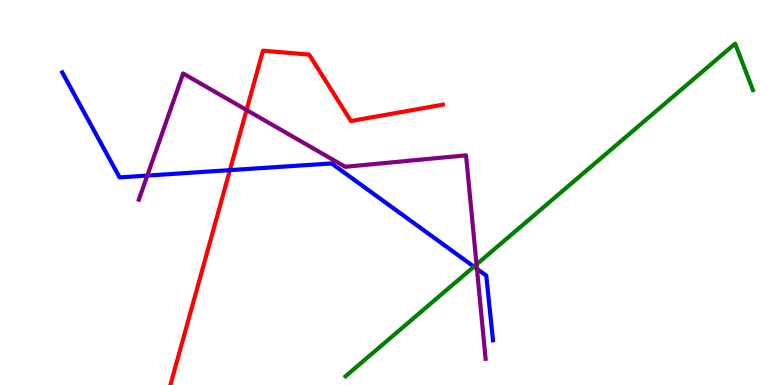[{'lines': ['blue', 'red'], 'intersections': [{'x': 2.97, 'y': 5.58}]}, {'lines': ['green', 'red'], 'intersections': []}, {'lines': ['purple', 'red'], 'intersections': [{'x': 3.18, 'y': 7.14}]}, {'lines': ['blue', 'green'], 'intersections': [{'x': 6.12, 'y': 3.07}]}, {'lines': ['blue', 'purple'], 'intersections': [{'x': 1.9, 'y': 5.44}, {'x': 6.15, 'y': 3.02}]}, {'lines': ['green', 'purple'], 'intersections': [{'x': 6.15, 'y': 3.13}]}]